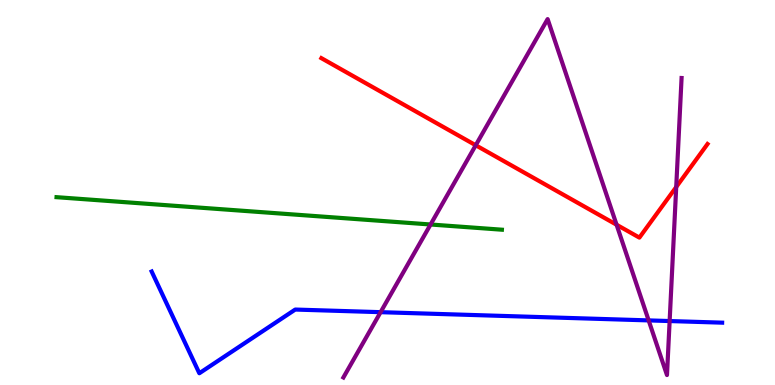[{'lines': ['blue', 'red'], 'intersections': []}, {'lines': ['green', 'red'], 'intersections': []}, {'lines': ['purple', 'red'], 'intersections': [{'x': 6.14, 'y': 6.23}, {'x': 7.96, 'y': 4.16}, {'x': 8.73, 'y': 5.14}]}, {'lines': ['blue', 'green'], 'intersections': []}, {'lines': ['blue', 'purple'], 'intersections': [{'x': 4.91, 'y': 1.89}, {'x': 8.37, 'y': 1.68}, {'x': 8.64, 'y': 1.66}]}, {'lines': ['green', 'purple'], 'intersections': [{'x': 5.56, 'y': 4.17}]}]